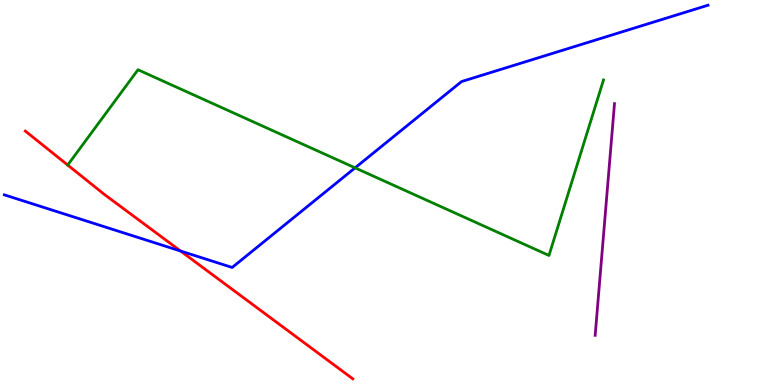[{'lines': ['blue', 'red'], 'intersections': [{'x': 2.33, 'y': 3.48}]}, {'lines': ['green', 'red'], 'intersections': []}, {'lines': ['purple', 'red'], 'intersections': []}, {'lines': ['blue', 'green'], 'intersections': [{'x': 4.58, 'y': 5.64}]}, {'lines': ['blue', 'purple'], 'intersections': []}, {'lines': ['green', 'purple'], 'intersections': []}]